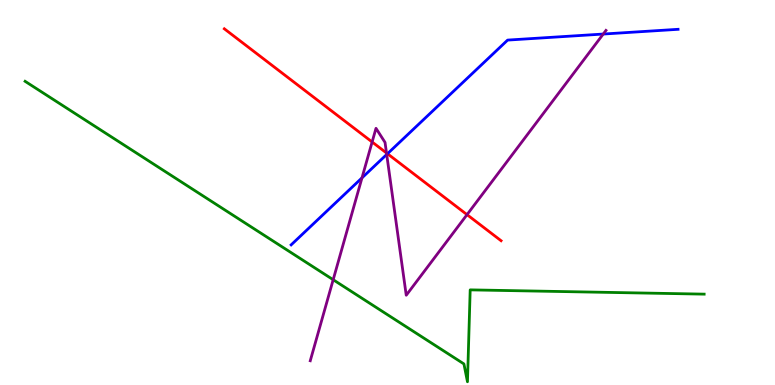[{'lines': ['blue', 'red'], 'intersections': [{'x': 5.0, 'y': 6.01}]}, {'lines': ['green', 'red'], 'intersections': []}, {'lines': ['purple', 'red'], 'intersections': [{'x': 4.8, 'y': 6.31}, {'x': 4.99, 'y': 6.03}, {'x': 6.03, 'y': 4.42}]}, {'lines': ['blue', 'green'], 'intersections': []}, {'lines': ['blue', 'purple'], 'intersections': [{'x': 4.67, 'y': 5.38}, {'x': 4.99, 'y': 5.99}, {'x': 7.78, 'y': 9.12}]}, {'lines': ['green', 'purple'], 'intersections': [{'x': 4.3, 'y': 2.73}]}]